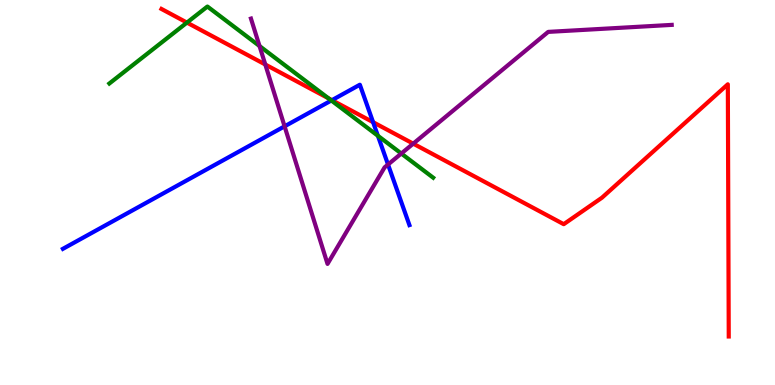[{'lines': ['blue', 'red'], 'intersections': [{'x': 4.28, 'y': 7.4}, {'x': 4.81, 'y': 6.83}]}, {'lines': ['green', 'red'], 'intersections': [{'x': 2.41, 'y': 9.41}, {'x': 4.24, 'y': 7.45}]}, {'lines': ['purple', 'red'], 'intersections': [{'x': 3.42, 'y': 8.32}, {'x': 5.33, 'y': 6.27}]}, {'lines': ['blue', 'green'], 'intersections': [{'x': 4.28, 'y': 7.39}, {'x': 4.88, 'y': 6.47}]}, {'lines': ['blue', 'purple'], 'intersections': [{'x': 3.67, 'y': 6.72}, {'x': 5.01, 'y': 5.73}]}, {'lines': ['green', 'purple'], 'intersections': [{'x': 3.35, 'y': 8.8}, {'x': 5.18, 'y': 6.01}]}]